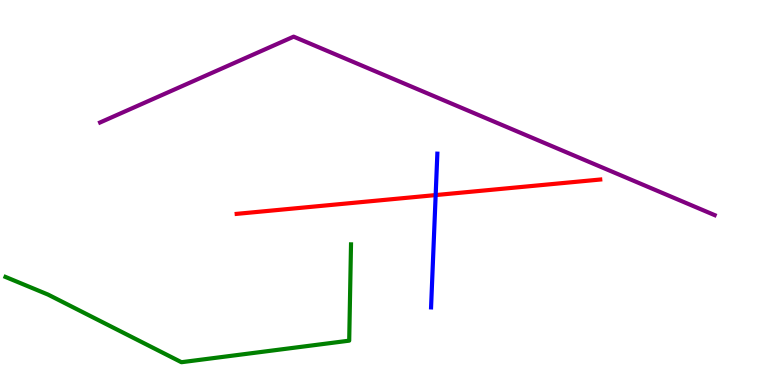[{'lines': ['blue', 'red'], 'intersections': [{'x': 5.62, 'y': 4.93}]}, {'lines': ['green', 'red'], 'intersections': []}, {'lines': ['purple', 'red'], 'intersections': []}, {'lines': ['blue', 'green'], 'intersections': []}, {'lines': ['blue', 'purple'], 'intersections': []}, {'lines': ['green', 'purple'], 'intersections': []}]